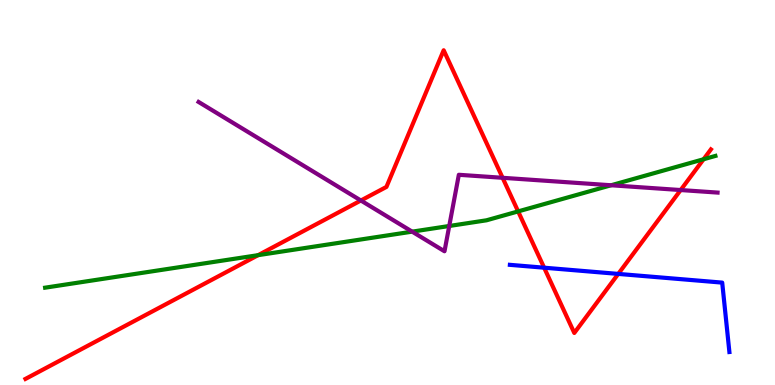[{'lines': ['blue', 'red'], 'intersections': [{'x': 7.02, 'y': 3.05}, {'x': 7.98, 'y': 2.89}]}, {'lines': ['green', 'red'], 'intersections': [{'x': 3.33, 'y': 3.37}, {'x': 6.69, 'y': 4.51}, {'x': 9.08, 'y': 5.86}]}, {'lines': ['purple', 'red'], 'intersections': [{'x': 4.66, 'y': 4.79}, {'x': 6.49, 'y': 5.38}, {'x': 8.78, 'y': 5.06}]}, {'lines': ['blue', 'green'], 'intersections': []}, {'lines': ['blue', 'purple'], 'intersections': []}, {'lines': ['green', 'purple'], 'intersections': [{'x': 5.32, 'y': 3.98}, {'x': 5.8, 'y': 4.13}, {'x': 7.88, 'y': 5.19}]}]